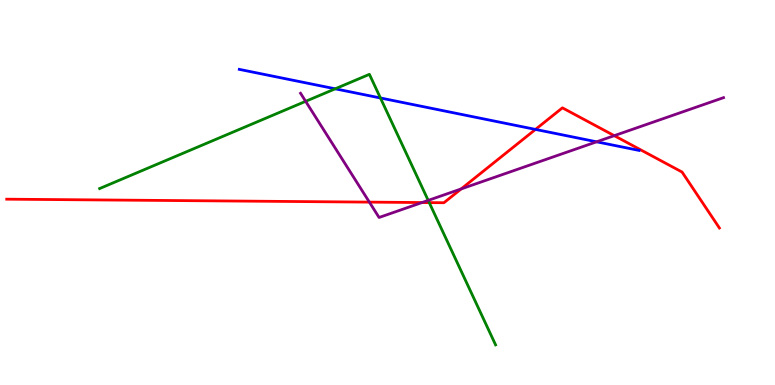[{'lines': ['blue', 'red'], 'intersections': [{'x': 6.91, 'y': 6.64}]}, {'lines': ['green', 'red'], 'intersections': [{'x': 5.54, 'y': 4.74}]}, {'lines': ['purple', 'red'], 'intersections': [{'x': 4.77, 'y': 4.75}, {'x': 5.45, 'y': 4.74}, {'x': 5.95, 'y': 5.09}, {'x': 7.93, 'y': 6.48}]}, {'lines': ['blue', 'green'], 'intersections': [{'x': 4.33, 'y': 7.69}, {'x': 4.91, 'y': 7.46}]}, {'lines': ['blue', 'purple'], 'intersections': [{'x': 7.7, 'y': 6.32}]}, {'lines': ['green', 'purple'], 'intersections': [{'x': 3.94, 'y': 7.37}, {'x': 5.53, 'y': 4.8}]}]